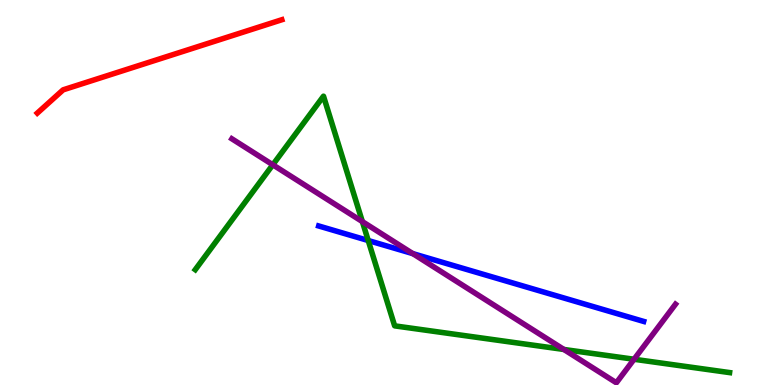[{'lines': ['blue', 'red'], 'intersections': []}, {'lines': ['green', 'red'], 'intersections': []}, {'lines': ['purple', 'red'], 'intersections': []}, {'lines': ['blue', 'green'], 'intersections': [{'x': 4.75, 'y': 3.75}]}, {'lines': ['blue', 'purple'], 'intersections': [{'x': 5.33, 'y': 3.41}]}, {'lines': ['green', 'purple'], 'intersections': [{'x': 3.52, 'y': 5.72}, {'x': 4.68, 'y': 4.24}, {'x': 7.28, 'y': 0.923}, {'x': 8.18, 'y': 0.669}]}]